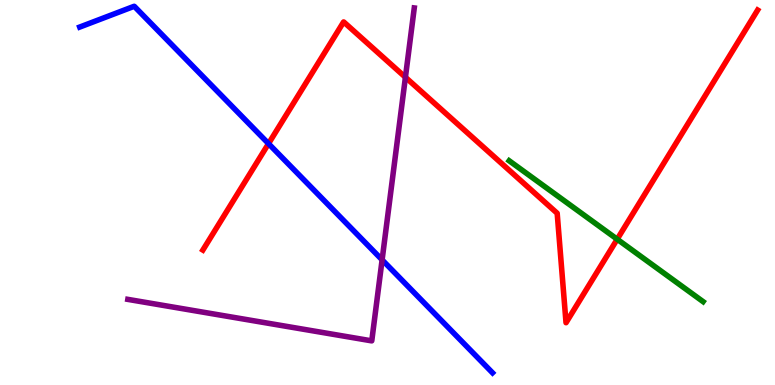[{'lines': ['blue', 'red'], 'intersections': [{'x': 3.46, 'y': 6.27}]}, {'lines': ['green', 'red'], 'intersections': [{'x': 7.96, 'y': 3.79}]}, {'lines': ['purple', 'red'], 'intersections': [{'x': 5.23, 'y': 7.99}]}, {'lines': ['blue', 'green'], 'intersections': []}, {'lines': ['blue', 'purple'], 'intersections': [{'x': 4.93, 'y': 3.25}]}, {'lines': ['green', 'purple'], 'intersections': []}]